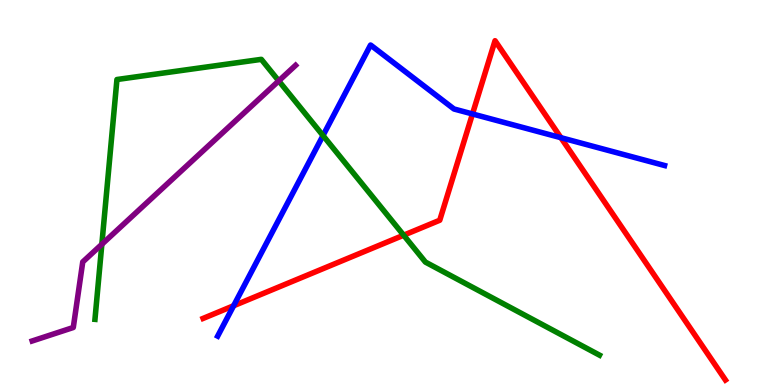[{'lines': ['blue', 'red'], 'intersections': [{'x': 3.01, 'y': 2.06}, {'x': 6.1, 'y': 7.04}, {'x': 7.24, 'y': 6.42}]}, {'lines': ['green', 'red'], 'intersections': [{'x': 5.21, 'y': 3.89}]}, {'lines': ['purple', 'red'], 'intersections': []}, {'lines': ['blue', 'green'], 'intersections': [{'x': 4.17, 'y': 6.48}]}, {'lines': ['blue', 'purple'], 'intersections': []}, {'lines': ['green', 'purple'], 'intersections': [{'x': 1.31, 'y': 3.65}, {'x': 3.6, 'y': 7.9}]}]